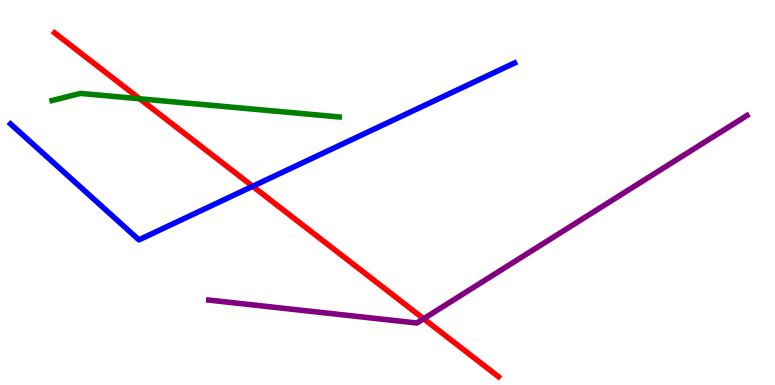[{'lines': ['blue', 'red'], 'intersections': [{'x': 3.26, 'y': 5.16}]}, {'lines': ['green', 'red'], 'intersections': [{'x': 1.8, 'y': 7.43}]}, {'lines': ['purple', 'red'], 'intersections': [{'x': 5.47, 'y': 1.72}]}, {'lines': ['blue', 'green'], 'intersections': []}, {'lines': ['blue', 'purple'], 'intersections': []}, {'lines': ['green', 'purple'], 'intersections': []}]